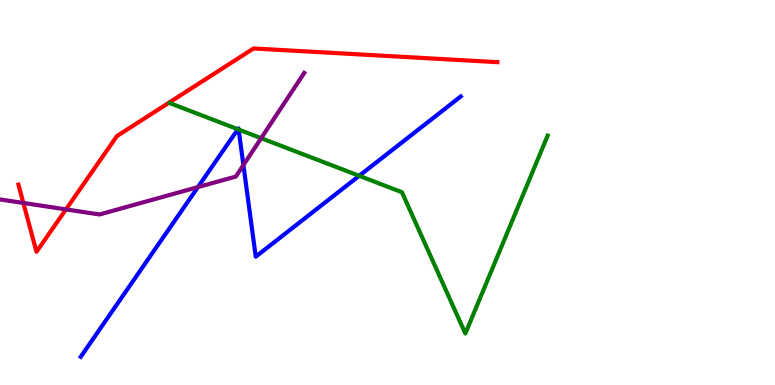[{'lines': ['blue', 'red'], 'intersections': []}, {'lines': ['green', 'red'], 'intersections': []}, {'lines': ['purple', 'red'], 'intersections': [{'x': 0.301, 'y': 4.73}, {'x': 0.851, 'y': 4.56}]}, {'lines': ['blue', 'green'], 'intersections': [{'x': 3.07, 'y': 6.64}, {'x': 3.08, 'y': 6.64}, {'x': 4.63, 'y': 5.43}]}, {'lines': ['blue', 'purple'], 'intersections': [{'x': 2.55, 'y': 5.14}, {'x': 3.14, 'y': 5.71}]}, {'lines': ['green', 'purple'], 'intersections': [{'x': 3.37, 'y': 6.41}]}]